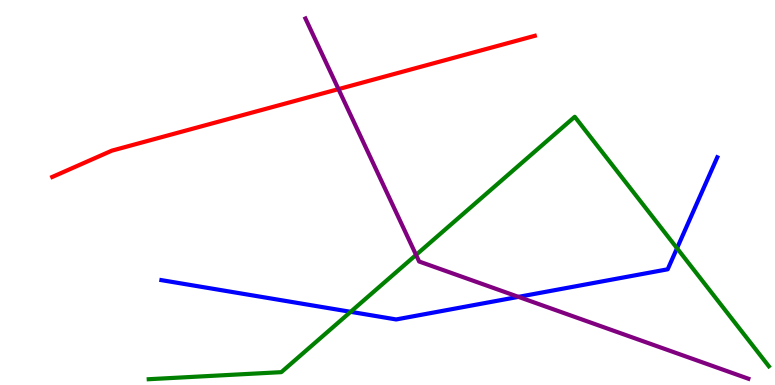[{'lines': ['blue', 'red'], 'intersections': []}, {'lines': ['green', 'red'], 'intersections': []}, {'lines': ['purple', 'red'], 'intersections': [{'x': 4.37, 'y': 7.69}]}, {'lines': ['blue', 'green'], 'intersections': [{'x': 4.52, 'y': 1.9}, {'x': 8.74, 'y': 3.55}]}, {'lines': ['blue', 'purple'], 'intersections': [{'x': 6.69, 'y': 2.29}]}, {'lines': ['green', 'purple'], 'intersections': [{'x': 5.37, 'y': 3.38}]}]